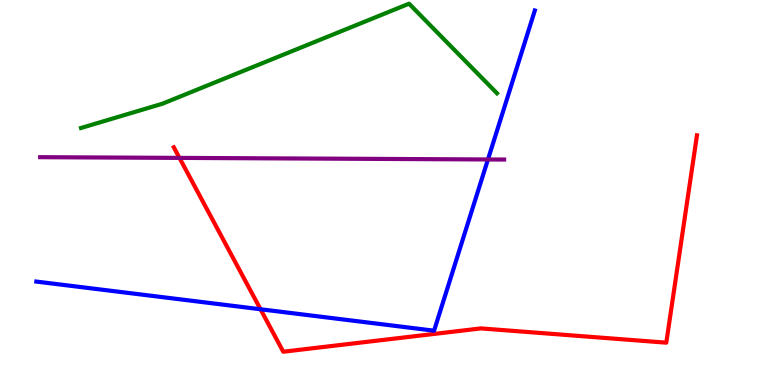[{'lines': ['blue', 'red'], 'intersections': [{'x': 3.36, 'y': 1.97}]}, {'lines': ['green', 'red'], 'intersections': []}, {'lines': ['purple', 'red'], 'intersections': [{'x': 2.32, 'y': 5.9}]}, {'lines': ['blue', 'green'], 'intersections': []}, {'lines': ['blue', 'purple'], 'intersections': [{'x': 6.3, 'y': 5.86}]}, {'lines': ['green', 'purple'], 'intersections': []}]